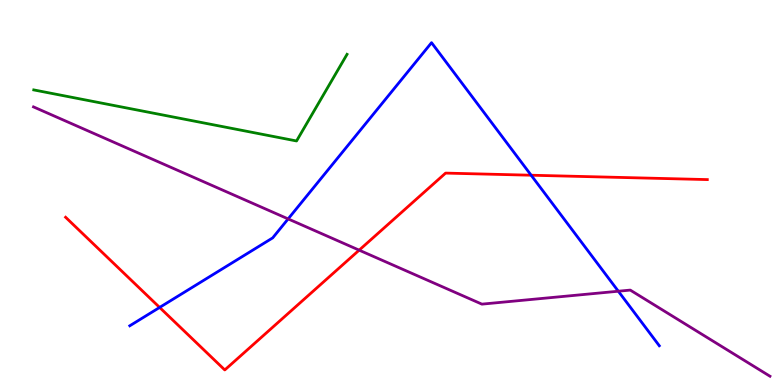[{'lines': ['blue', 'red'], 'intersections': [{'x': 2.06, 'y': 2.01}, {'x': 6.85, 'y': 5.45}]}, {'lines': ['green', 'red'], 'intersections': []}, {'lines': ['purple', 'red'], 'intersections': [{'x': 4.63, 'y': 3.5}]}, {'lines': ['blue', 'green'], 'intersections': []}, {'lines': ['blue', 'purple'], 'intersections': [{'x': 3.72, 'y': 4.31}, {'x': 7.98, 'y': 2.44}]}, {'lines': ['green', 'purple'], 'intersections': []}]